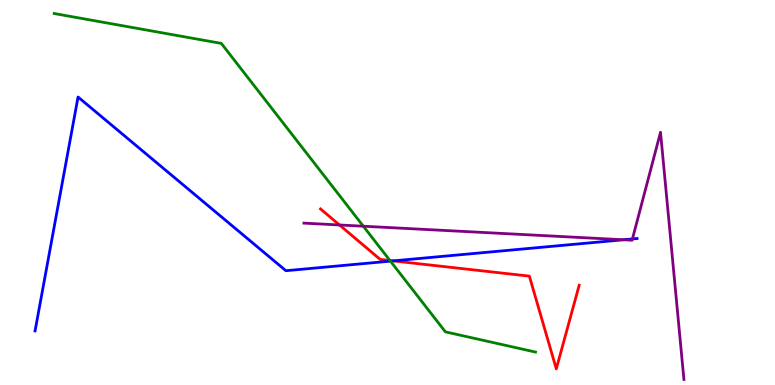[{'lines': ['blue', 'red'], 'intersections': [{'x': 5.07, 'y': 3.22}]}, {'lines': ['green', 'red'], 'intersections': [{'x': 5.03, 'y': 3.23}]}, {'lines': ['purple', 'red'], 'intersections': [{'x': 4.38, 'y': 4.16}]}, {'lines': ['blue', 'green'], 'intersections': [{'x': 5.04, 'y': 3.22}]}, {'lines': ['blue', 'purple'], 'intersections': [{'x': 8.05, 'y': 3.77}, {'x': 8.16, 'y': 3.79}]}, {'lines': ['green', 'purple'], 'intersections': [{'x': 4.69, 'y': 4.12}]}]